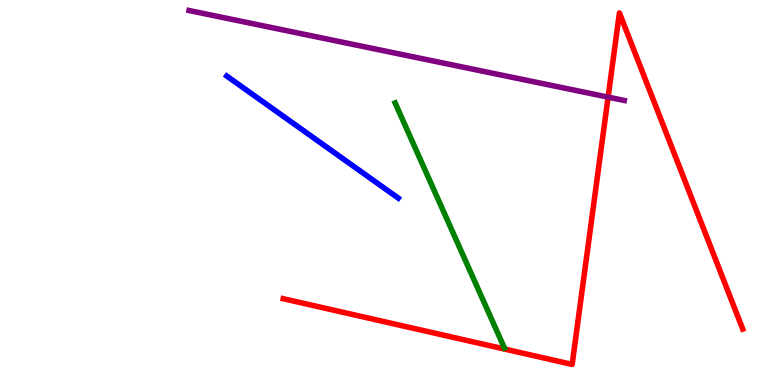[{'lines': ['blue', 'red'], 'intersections': []}, {'lines': ['green', 'red'], 'intersections': []}, {'lines': ['purple', 'red'], 'intersections': [{'x': 7.85, 'y': 7.48}]}, {'lines': ['blue', 'green'], 'intersections': []}, {'lines': ['blue', 'purple'], 'intersections': []}, {'lines': ['green', 'purple'], 'intersections': []}]